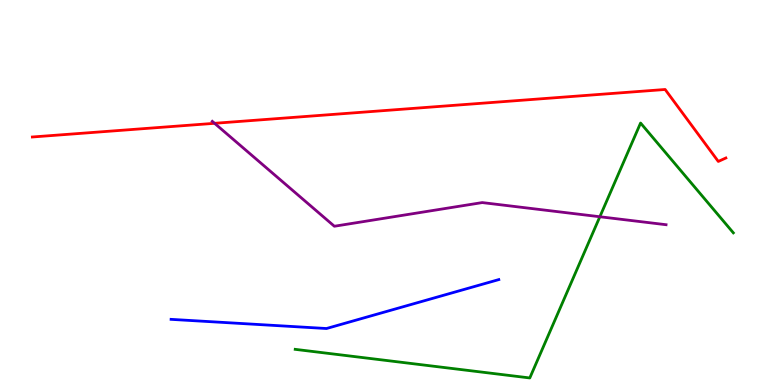[{'lines': ['blue', 'red'], 'intersections': []}, {'lines': ['green', 'red'], 'intersections': []}, {'lines': ['purple', 'red'], 'intersections': [{'x': 2.77, 'y': 6.8}]}, {'lines': ['blue', 'green'], 'intersections': []}, {'lines': ['blue', 'purple'], 'intersections': []}, {'lines': ['green', 'purple'], 'intersections': [{'x': 7.74, 'y': 4.37}]}]